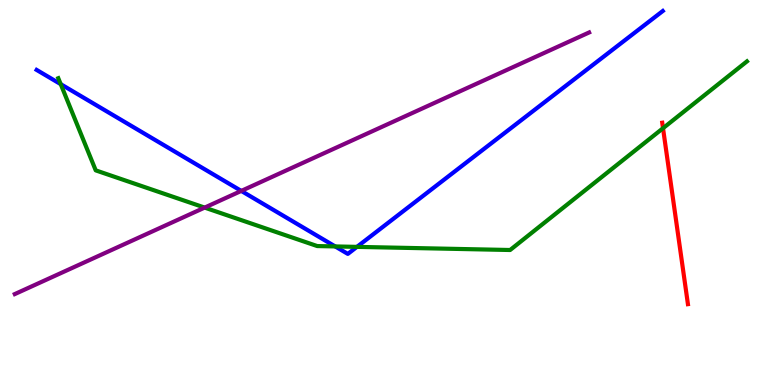[{'lines': ['blue', 'red'], 'intersections': []}, {'lines': ['green', 'red'], 'intersections': [{'x': 8.56, 'y': 6.67}]}, {'lines': ['purple', 'red'], 'intersections': []}, {'lines': ['blue', 'green'], 'intersections': [{'x': 0.783, 'y': 7.81}, {'x': 4.33, 'y': 3.6}, {'x': 4.61, 'y': 3.59}]}, {'lines': ['blue', 'purple'], 'intersections': [{'x': 3.11, 'y': 5.04}]}, {'lines': ['green', 'purple'], 'intersections': [{'x': 2.64, 'y': 4.61}]}]